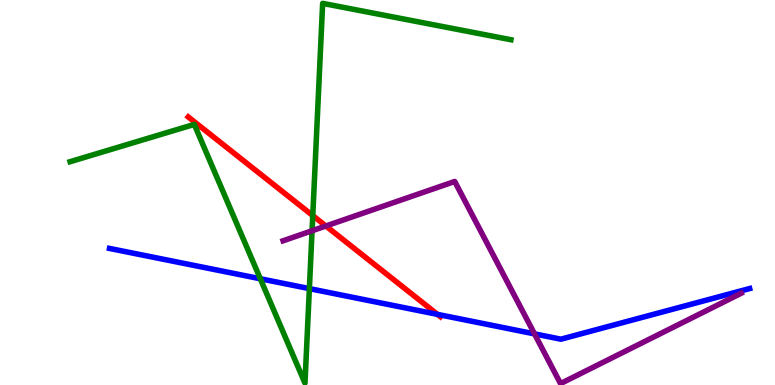[{'lines': ['blue', 'red'], 'intersections': [{'x': 5.64, 'y': 1.83}]}, {'lines': ['green', 'red'], 'intersections': [{'x': 4.04, 'y': 4.4}]}, {'lines': ['purple', 'red'], 'intersections': [{'x': 4.21, 'y': 4.13}]}, {'lines': ['blue', 'green'], 'intersections': [{'x': 3.36, 'y': 2.76}, {'x': 3.99, 'y': 2.5}]}, {'lines': ['blue', 'purple'], 'intersections': [{'x': 6.9, 'y': 1.33}]}, {'lines': ['green', 'purple'], 'intersections': [{'x': 4.03, 'y': 4.01}]}]